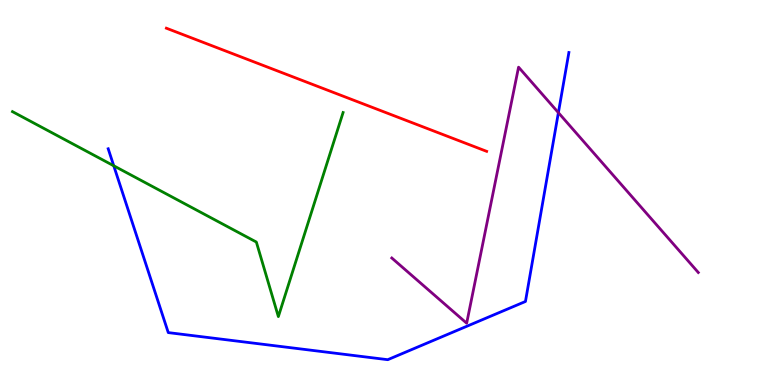[{'lines': ['blue', 'red'], 'intersections': []}, {'lines': ['green', 'red'], 'intersections': []}, {'lines': ['purple', 'red'], 'intersections': []}, {'lines': ['blue', 'green'], 'intersections': [{'x': 1.47, 'y': 5.69}]}, {'lines': ['blue', 'purple'], 'intersections': [{'x': 7.21, 'y': 7.07}]}, {'lines': ['green', 'purple'], 'intersections': []}]